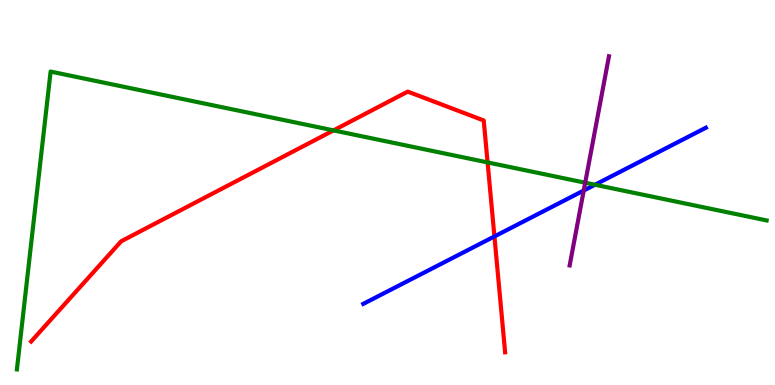[{'lines': ['blue', 'red'], 'intersections': [{'x': 6.38, 'y': 3.86}]}, {'lines': ['green', 'red'], 'intersections': [{'x': 4.3, 'y': 6.61}, {'x': 6.29, 'y': 5.78}]}, {'lines': ['purple', 'red'], 'intersections': []}, {'lines': ['blue', 'green'], 'intersections': [{'x': 7.68, 'y': 5.2}]}, {'lines': ['blue', 'purple'], 'intersections': [{'x': 7.53, 'y': 5.05}]}, {'lines': ['green', 'purple'], 'intersections': [{'x': 7.55, 'y': 5.25}]}]